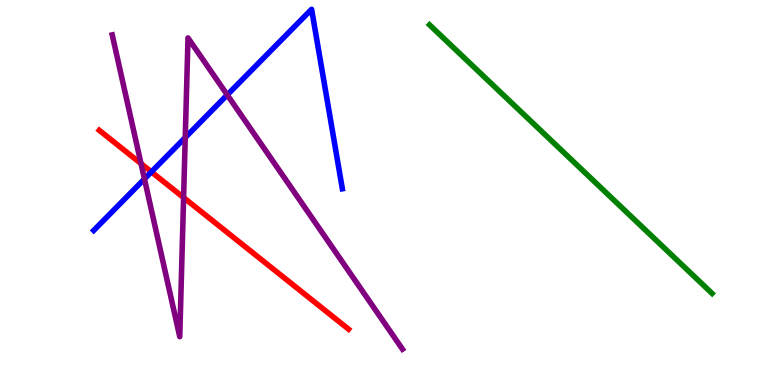[{'lines': ['blue', 'red'], 'intersections': [{'x': 1.95, 'y': 5.54}]}, {'lines': ['green', 'red'], 'intersections': []}, {'lines': ['purple', 'red'], 'intersections': [{'x': 1.82, 'y': 5.75}, {'x': 2.37, 'y': 4.87}]}, {'lines': ['blue', 'green'], 'intersections': []}, {'lines': ['blue', 'purple'], 'intersections': [{'x': 1.86, 'y': 5.35}, {'x': 2.39, 'y': 6.43}, {'x': 2.93, 'y': 7.54}]}, {'lines': ['green', 'purple'], 'intersections': []}]